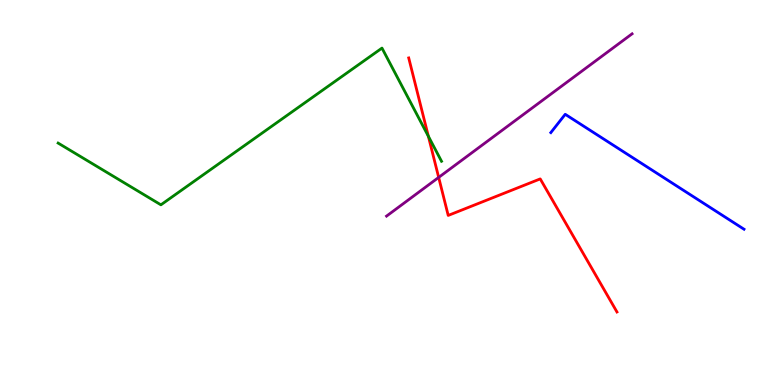[{'lines': ['blue', 'red'], 'intersections': []}, {'lines': ['green', 'red'], 'intersections': [{'x': 5.53, 'y': 6.46}]}, {'lines': ['purple', 'red'], 'intersections': [{'x': 5.66, 'y': 5.39}]}, {'lines': ['blue', 'green'], 'intersections': []}, {'lines': ['blue', 'purple'], 'intersections': []}, {'lines': ['green', 'purple'], 'intersections': []}]